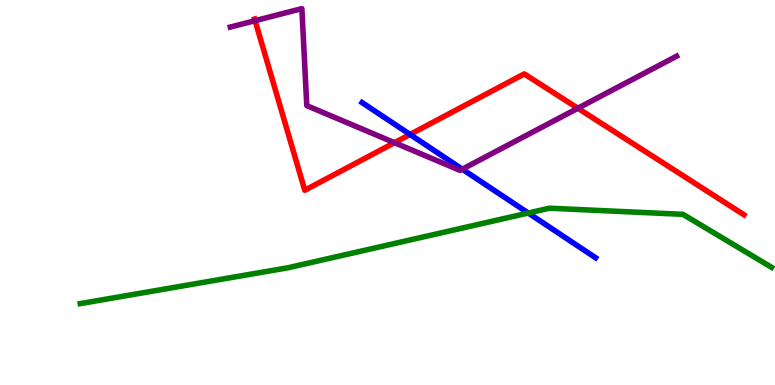[{'lines': ['blue', 'red'], 'intersections': [{'x': 5.29, 'y': 6.51}]}, {'lines': ['green', 'red'], 'intersections': []}, {'lines': ['purple', 'red'], 'intersections': [{'x': 3.29, 'y': 9.46}, {'x': 5.09, 'y': 6.29}, {'x': 7.46, 'y': 7.19}]}, {'lines': ['blue', 'green'], 'intersections': [{'x': 6.82, 'y': 4.47}]}, {'lines': ['blue', 'purple'], 'intersections': [{'x': 5.97, 'y': 5.61}]}, {'lines': ['green', 'purple'], 'intersections': []}]